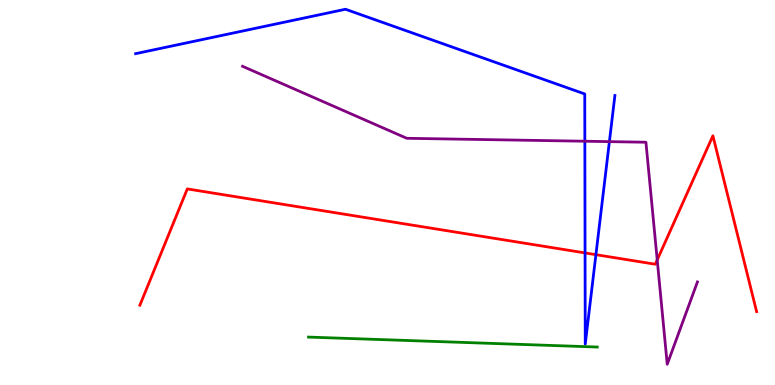[{'lines': ['blue', 'red'], 'intersections': [{'x': 7.55, 'y': 3.43}, {'x': 7.69, 'y': 3.39}]}, {'lines': ['green', 'red'], 'intersections': []}, {'lines': ['purple', 'red'], 'intersections': [{'x': 8.48, 'y': 3.25}]}, {'lines': ['blue', 'green'], 'intersections': []}, {'lines': ['blue', 'purple'], 'intersections': [{'x': 7.55, 'y': 6.33}, {'x': 7.86, 'y': 6.32}]}, {'lines': ['green', 'purple'], 'intersections': []}]